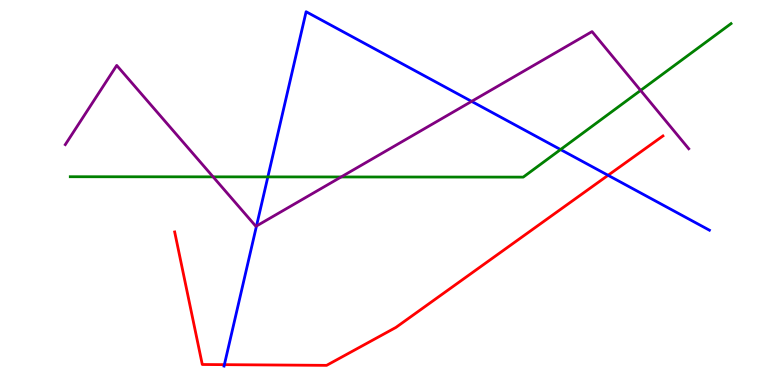[{'lines': ['blue', 'red'], 'intersections': [{'x': 2.9, 'y': 0.528}, {'x': 7.85, 'y': 5.45}]}, {'lines': ['green', 'red'], 'intersections': []}, {'lines': ['purple', 'red'], 'intersections': []}, {'lines': ['blue', 'green'], 'intersections': [{'x': 3.46, 'y': 5.41}, {'x': 7.23, 'y': 6.12}]}, {'lines': ['blue', 'purple'], 'intersections': [{'x': 3.31, 'y': 4.13}, {'x': 6.09, 'y': 7.37}]}, {'lines': ['green', 'purple'], 'intersections': [{'x': 2.75, 'y': 5.41}, {'x': 4.4, 'y': 5.4}, {'x': 8.27, 'y': 7.65}]}]